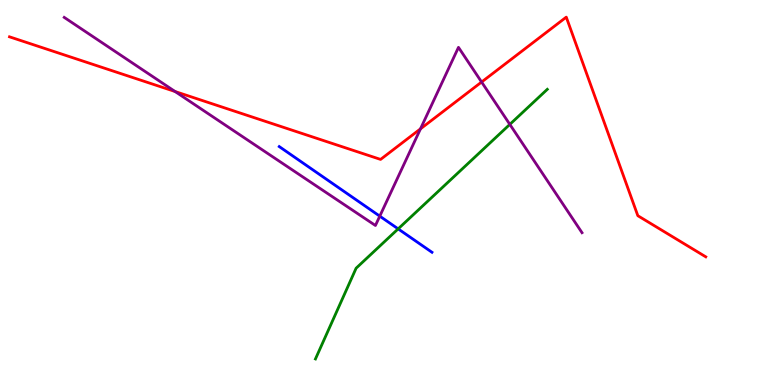[{'lines': ['blue', 'red'], 'intersections': []}, {'lines': ['green', 'red'], 'intersections': []}, {'lines': ['purple', 'red'], 'intersections': [{'x': 2.26, 'y': 7.62}, {'x': 5.43, 'y': 6.65}, {'x': 6.21, 'y': 7.87}]}, {'lines': ['blue', 'green'], 'intersections': [{'x': 5.14, 'y': 4.06}]}, {'lines': ['blue', 'purple'], 'intersections': [{'x': 4.9, 'y': 4.39}]}, {'lines': ['green', 'purple'], 'intersections': [{'x': 6.58, 'y': 6.77}]}]